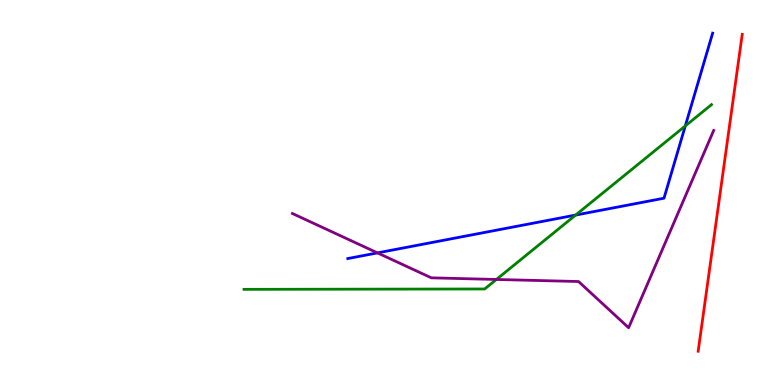[{'lines': ['blue', 'red'], 'intersections': []}, {'lines': ['green', 'red'], 'intersections': []}, {'lines': ['purple', 'red'], 'intersections': []}, {'lines': ['blue', 'green'], 'intersections': [{'x': 7.43, 'y': 4.41}, {'x': 8.84, 'y': 6.73}]}, {'lines': ['blue', 'purple'], 'intersections': [{'x': 4.87, 'y': 3.43}]}, {'lines': ['green', 'purple'], 'intersections': [{'x': 6.41, 'y': 2.74}]}]